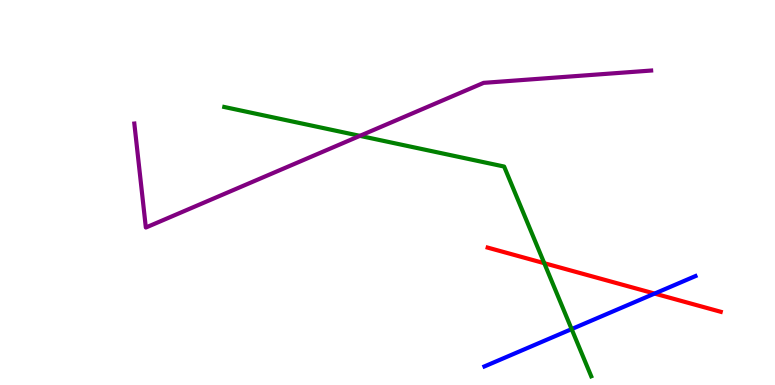[{'lines': ['blue', 'red'], 'intersections': [{'x': 8.45, 'y': 2.37}]}, {'lines': ['green', 'red'], 'intersections': [{'x': 7.02, 'y': 3.16}]}, {'lines': ['purple', 'red'], 'intersections': []}, {'lines': ['blue', 'green'], 'intersections': [{'x': 7.38, 'y': 1.45}]}, {'lines': ['blue', 'purple'], 'intersections': []}, {'lines': ['green', 'purple'], 'intersections': [{'x': 4.64, 'y': 6.47}]}]